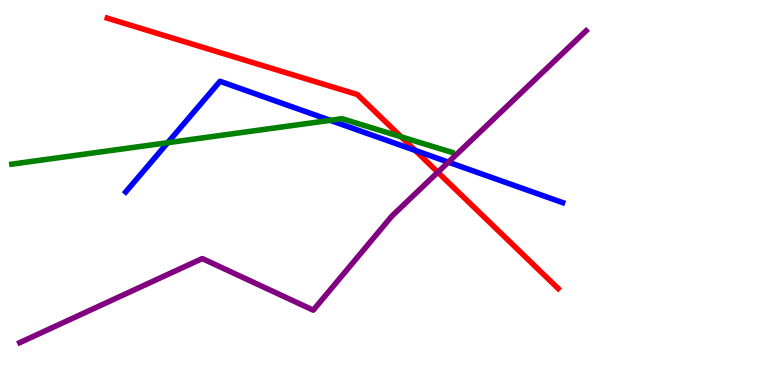[{'lines': ['blue', 'red'], 'intersections': [{'x': 5.36, 'y': 6.09}]}, {'lines': ['green', 'red'], 'intersections': [{'x': 5.18, 'y': 6.45}]}, {'lines': ['purple', 'red'], 'intersections': [{'x': 5.65, 'y': 5.53}]}, {'lines': ['blue', 'green'], 'intersections': [{'x': 2.16, 'y': 6.29}, {'x': 4.26, 'y': 6.87}]}, {'lines': ['blue', 'purple'], 'intersections': [{'x': 5.79, 'y': 5.79}]}, {'lines': ['green', 'purple'], 'intersections': []}]